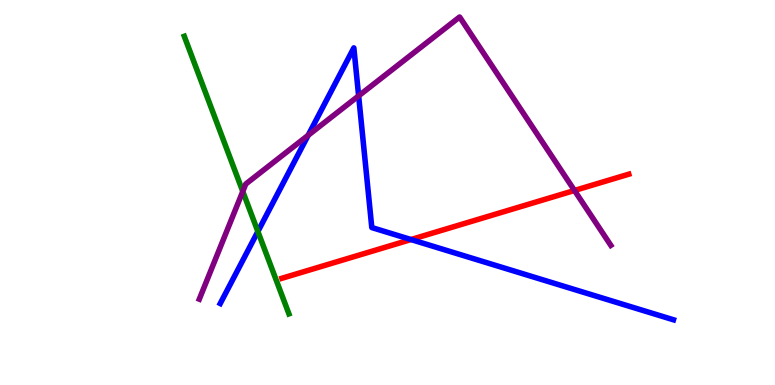[{'lines': ['blue', 'red'], 'intersections': [{'x': 5.3, 'y': 3.78}]}, {'lines': ['green', 'red'], 'intersections': []}, {'lines': ['purple', 'red'], 'intersections': [{'x': 7.41, 'y': 5.05}]}, {'lines': ['blue', 'green'], 'intersections': [{'x': 3.33, 'y': 3.99}]}, {'lines': ['blue', 'purple'], 'intersections': [{'x': 3.98, 'y': 6.49}, {'x': 4.63, 'y': 7.51}]}, {'lines': ['green', 'purple'], 'intersections': [{'x': 3.13, 'y': 5.03}]}]